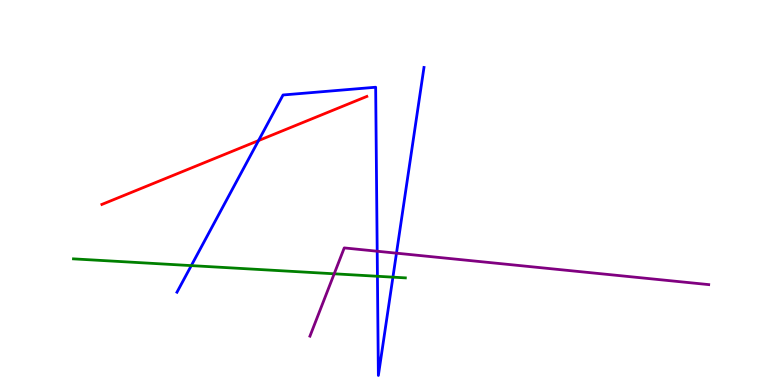[{'lines': ['blue', 'red'], 'intersections': [{'x': 3.34, 'y': 6.35}]}, {'lines': ['green', 'red'], 'intersections': []}, {'lines': ['purple', 'red'], 'intersections': []}, {'lines': ['blue', 'green'], 'intersections': [{'x': 2.47, 'y': 3.1}, {'x': 4.87, 'y': 2.82}, {'x': 5.07, 'y': 2.8}]}, {'lines': ['blue', 'purple'], 'intersections': [{'x': 4.87, 'y': 3.47}, {'x': 5.12, 'y': 3.42}]}, {'lines': ['green', 'purple'], 'intersections': [{'x': 4.31, 'y': 2.89}]}]